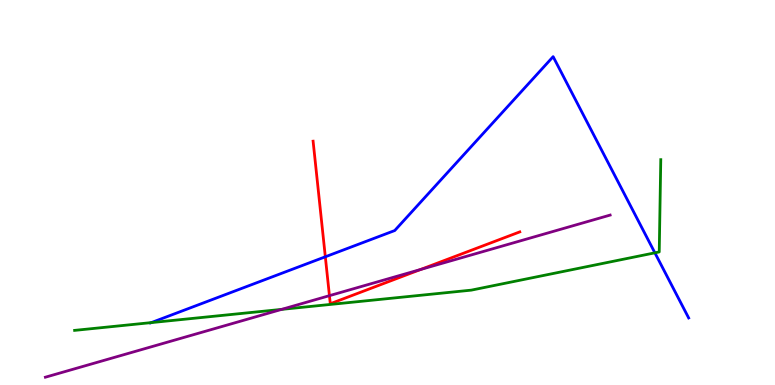[{'lines': ['blue', 'red'], 'intersections': [{'x': 4.2, 'y': 3.33}]}, {'lines': ['green', 'red'], 'intersections': []}, {'lines': ['purple', 'red'], 'intersections': [{'x': 4.25, 'y': 2.32}, {'x': 5.43, 'y': 3.0}]}, {'lines': ['blue', 'green'], 'intersections': [{'x': 1.95, 'y': 1.62}, {'x': 8.45, 'y': 3.43}]}, {'lines': ['blue', 'purple'], 'intersections': []}, {'lines': ['green', 'purple'], 'intersections': [{'x': 3.63, 'y': 1.96}]}]